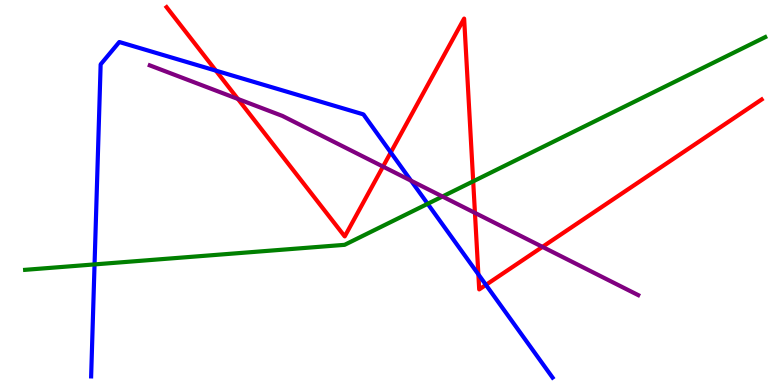[{'lines': ['blue', 'red'], 'intersections': [{'x': 2.79, 'y': 8.16}, {'x': 5.04, 'y': 6.04}, {'x': 6.17, 'y': 2.87}, {'x': 6.27, 'y': 2.6}]}, {'lines': ['green', 'red'], 'intersections': [{'x': 6.11, 'y': 5.29}]}, {'lines': ['purple', 'red'], 'intersections': [{'x': 3.07, 'y': 7.43}, {'x': 4.94, 'y': 5.67}, {'x': 6.13, 'y': 4.47}, {'x': 7.0, 'y': 3.59}]}, {'lines': ['blue', 'green'], 'intersections': [{'x': 1.22, 'y': 3.13}, {'x': 5.52, 'y': 4.71}]}, {'lines': ['blue', 'purple'], 'intersections': [{'x': 5.3, 'y': 5.31}]}, {'lines': ['green', 'purple'], 'intersections': [{'x': 5.71, 'y': 4.9}]}]